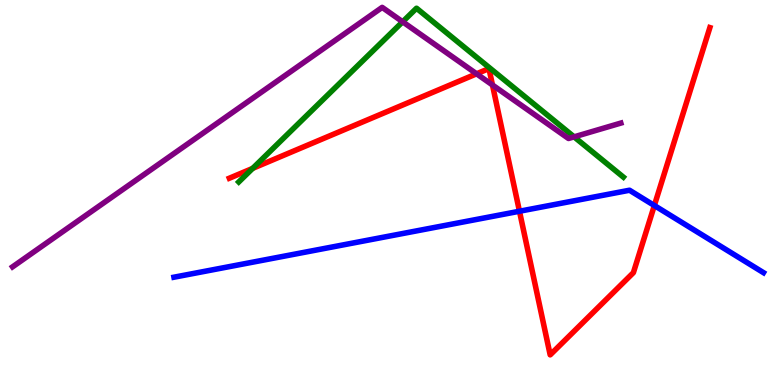[{'lines': ['blue', 'red'], 'intersections': [{'x': 6.7, 'y': 4.51}, {'x': 8.44, 'y': 4.66}]}, {'lines': ['green', 'red'], 'intersections': [{'x': 3.26, 'y': 5.63}]}, {'lines': ['purple', 'red'], 'intersections': [{'x': 6.15, 'y': 8.08}, {'x': 6.35, 'y': 7.79}]}, {'lines': ['blue', 'green'], 'intersections': []}, {'lines': ['blue', 'purple'], 'intersections': []}, {'lines': ['green', 'purple'], 'intersections': [{'x': 5.2, 'y': 9.43}, {'x': 7.41, 'y': 6.45}]}]